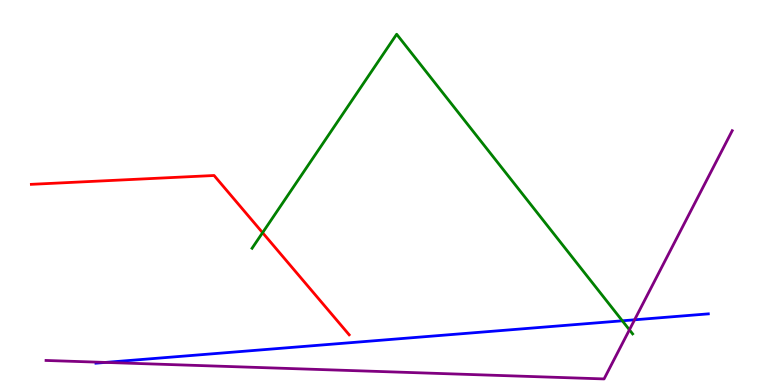[{'lines': ['blue', 'red'], 'intersections': []}, {'lines': ['green', 'red'], 'intersections': [{'x': 3.39, 'y': 3.96}]}, {'lines': ['purple', 'red'], 'intersections': []}, {'lines': ['blue', 'green'], 'intersections': [{'x': 8.03, 'y': 1.67}]}, {'lines': ['blue', 'purple'], 'intersections': [{'x': 1.36, 'y': 0.587}, {'x': 8.19, 'y': 1.69}]}, {'lines': ['green', 'purple'], 'intersections': [{'x': 8.12, 'y': 1.43}]}]